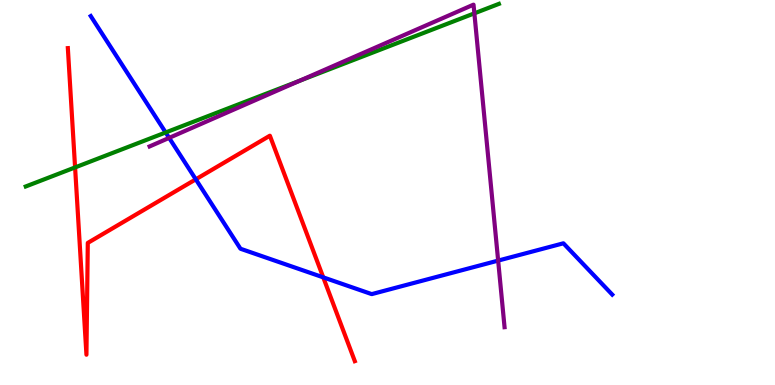[{'lines': ['blue', 'red'], 'intersections': [{'x': 2.53, 'y': 5.34}, {'x': 4.17, 'y': 2.8}]}, {'lines': ['green', 'red'], 'intersections': [{'x': 0.969, 'y': 5.65}]}, {'lines': ['purple', 'red'], 'intersections': []}, {'lines': ['blue', 'green'], 'intersections': [{'x': 2.14, 'y': 6.56}]}, {'lines': ['blue', 'purple'], 'intersections': [{'x': 2.18, 'y': 6.42}, {'x': 6.43, 'y': 3.23}]}, {'lines': ['green', 'purple'], 'intersections': [{'x': 3.86, 'y': 7.9}, {'x': 6.12, 'y': 9.65}]}]